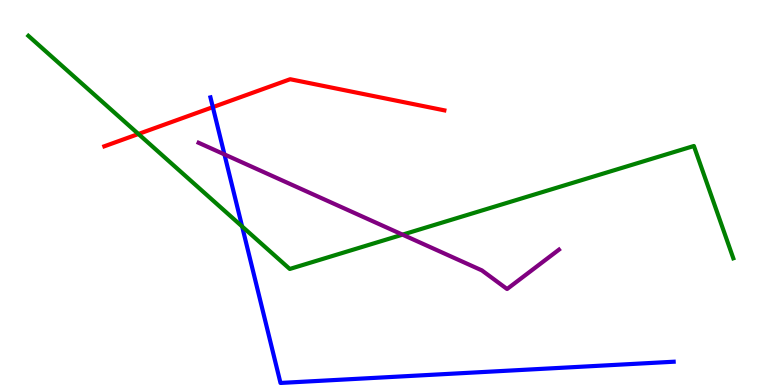[{'lines': ['blue', 'red'], 'intersections': [{'x': 2.75, 'y': 7.22}]}, {'lines': ['green', 'red'], 'intersections': [{'x': 1.79, 'y': 6.52}]}, {'lines': ['purple', 'red'], 'intersections': []}, {'lines': ['blue', 'green'], 'intersections': [{'x': 3.12, 'y': 4.12}]}, {'lines': ['blue', 'purple'], 'intersections': [{'x': 2.9, 'y': 5.99}]}, {'lines': ['green', 'purple'], 'intersections': [{'x': 5.19, 'y': 3.91}]}]